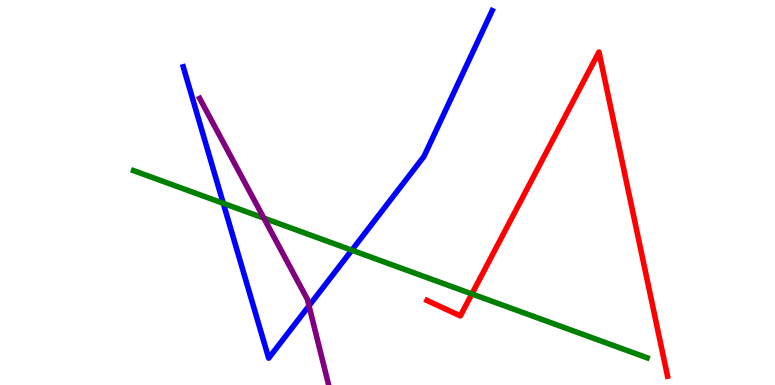[{'lines': ['blue', 'red'], 'intersections': []}, {'lines': ['green', 'red'], 'intersections': [{'x': 6.09, 'y': 2.37}]}, {'lines': ['purple', 'red'], 'intersections': []}, {'lines': ['blue', 'green'], 'intersections': [{'x': 2.88, 'y': 4.72}, {'x': 4.54, 'y': 3.5}]}, {'lines': ['blue', 'purple'], 'intersections': [{'x': 3.99, 'y': 2.06}]}, {'lines': ['green', 'purple'], 'intersections': [{'x': 3.4, 'y': 4.33}]}]